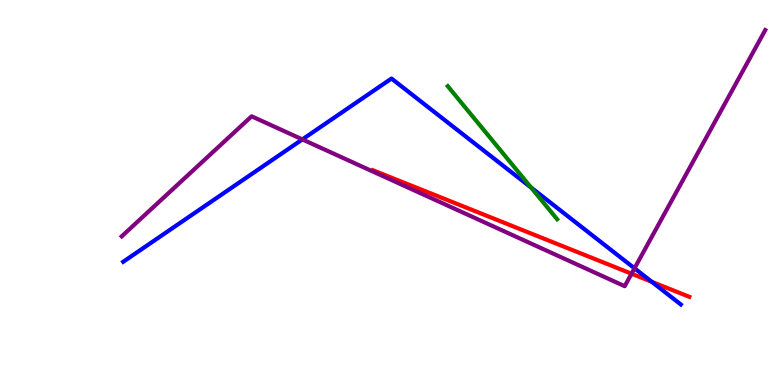[{'lines': ['blue', 'red'], 'intersections': [{'x': 8.41, 'y': 2.68}]}, {'lines': ['green', 'red'], 'intersections': []}, {'lines': ['purple', 'red'], 'intersections': [{'x': 8.15, 'y': 2.89}]}, {'lines': ['blue', 'green'], 'intersections': [{'x': 6.85, 'y': 5.13}]}, {'lines': ['blue', 'purple'], 'intersections': [{'x': 3.9, 'y': 6.38}, {'x': 8.19, 'y': 3.03}]}, {'lines': ['green', 'purple'], 'intersections': []}]